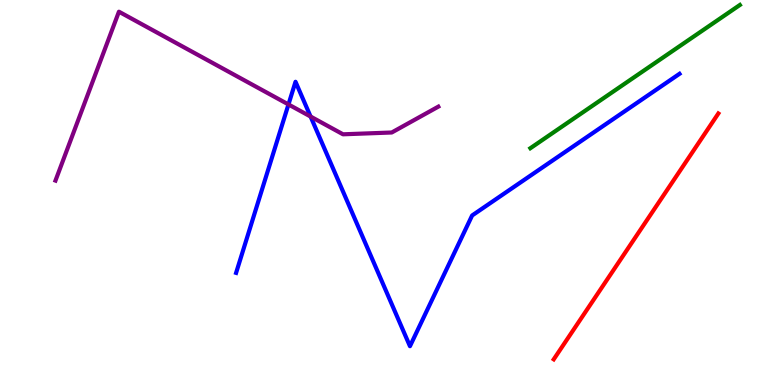[{'lines': ['blue', 'red'], 'intersections': []}, {'lines': ['green', 'red'], 'intersections': []}, {'lines': ['purple', 'red'], 'intersections': []}, {'lines': ['blue', 'green'], 'intersections': []}, {'lines': ['blue', 'purple'], 'intersections': [{'x': 3.72, 'y': 7.29}, {'x': 4.01, 'y': 6.97}]}, {'lines': ['green', 'purple'], 'intersections': []}]